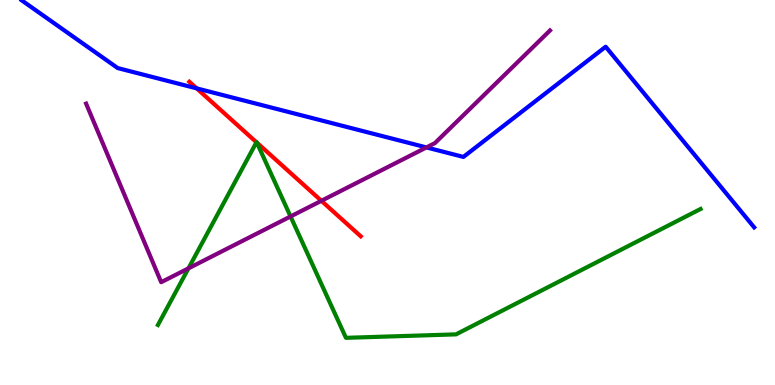[{'lines': ['blue', 'red'], 'intersections': [{'x': 2.54, 'y': 7.7}]}, {'lines': ['green', 'red'], 'intersections': [{'x': 3.31, 'y': 6.3}, {'x': 3.31, 'y': 6.3}]}, {'lines': ['purple', 'red'], 'intersections': [{'x': 4.15, 'y': 4.78}]}, {'lines': ['blue', 'green'], 'intersections': []}, {'lines': ['blue', 'purple'], 'intersections': [{'x': 5.5, 'y': 6.17}]}, {'lines': ['green', 'purple'], 'intersections': [{'x': 2.43, 'y': 3.03}, {'x': 3.75, 'y': 4.38}]}]